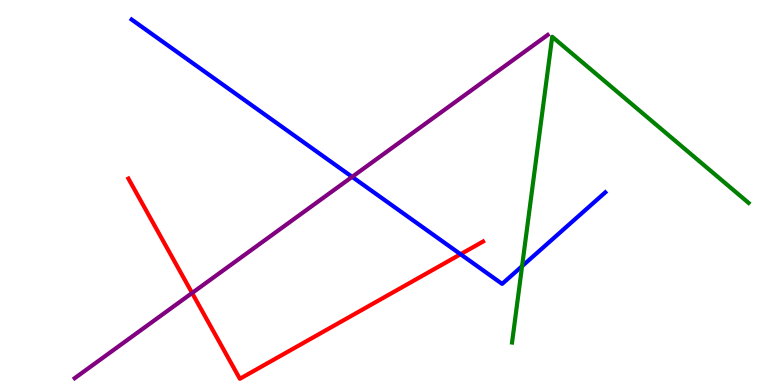[{'lines': ['blue', 'red'], 'intersections': [{'x': 5.94, 'y': 3.4}]}, {'lines': ['green', 'red'], 'intersections': []}, {'lines': ['purple', 'red'], 'intersections': [{'x': 2.48, 'y': 2.39}]}, {'lines': ['blue', 'green'], 'intersections': [{'x': 6.74, 'y': 3.09}]}, {'lines': ['blue', 'purple'], 'intersections': [{'x': 4.54, 'y': 5.41}]}, {'lines': ['green', 'purple'], 'intersections': []}]